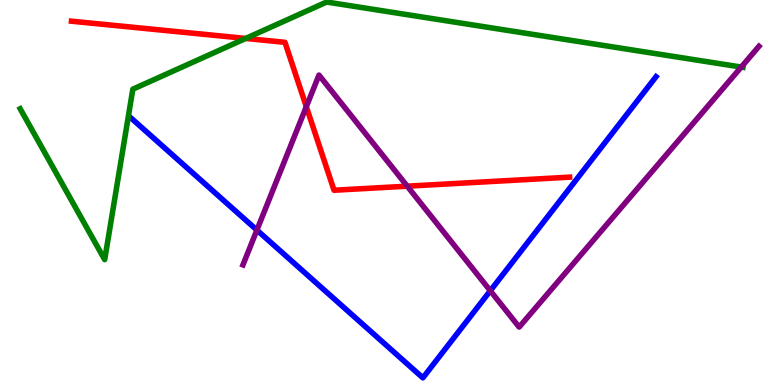[{'lines': ['blue', 'red'], 'intersections': []}, {'lines': ['green', 'red'], 'intersections': [{'x': 3.17, 'y': 9.0}]}, {'lines': ['purple', 'red'], 'intersections': [{'x': 3.95, 'y': 7.23}, {'x': 5.25, 'y': 5.16}]}, {'lines': ['blue', 'green'], 'intersections': []}, {'lines': ['blue', 'purple'], 'intersections': [{'x': 3.31, 'y': 4.02}, {'x': 6.33, 'y': 2.45}]}, {'lines': ['green', 'purple'], 'intersections': [{'x': 9.56, 'y': 8.26}]}]